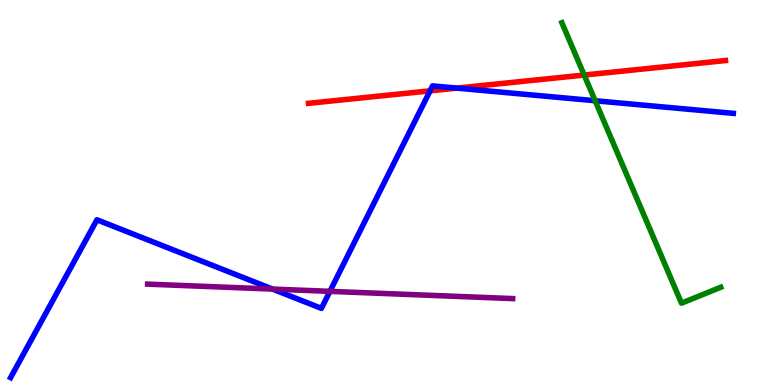[{'lines': ['blue', 'red'], 'intersections': [{'x': 5.55, 'y': 7.64}, {'x': 5.89, 'y': 7.71}]}, {'lines': ['green', 'red'], 'intersections': [{'x': 7.54, 'y': 8.05}]}, {'lines': ['purple', 'red'], 'intersections': []}, {'lines': ['blue', 'green'], 'intersections': [{'x': 7.68, 'y': 7.38}]}, {'lines': ['blue', 'purple'], 'intersections': [{'x': 3.52, 'y': 2.49}, {'x': 4.26, 'y': 2.43}]}, {'lines': ['green', 'purple'], 'intersections': []}]